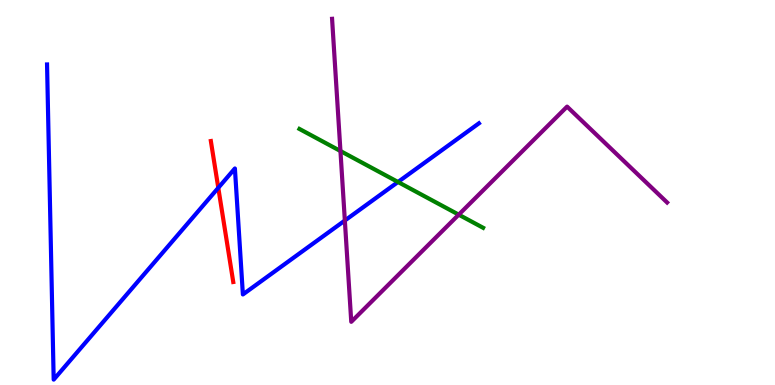[{'lines': ['blue', 'red'], 'intersections': [{'x': 2.82, 'y': 5.12}]}, {'lines': ['green', 'red'], 'intersections': []}, {'lines': ['purple', 'red'], 'intersections': []}, {'lines': ['blue', 'green'], 'intersections': [{'x': 5.14, 'y': 5.27}]}, {'lines': ['blue', 'purple'], 'intersections': [{'x': 4.45, 'y': 4.27}]}, {'lines': ['green', 'purple'], 'intersections': [{'x': 4.39, 'y': 6.08}, {'x': 5.92, 'y': 4.42}]}]